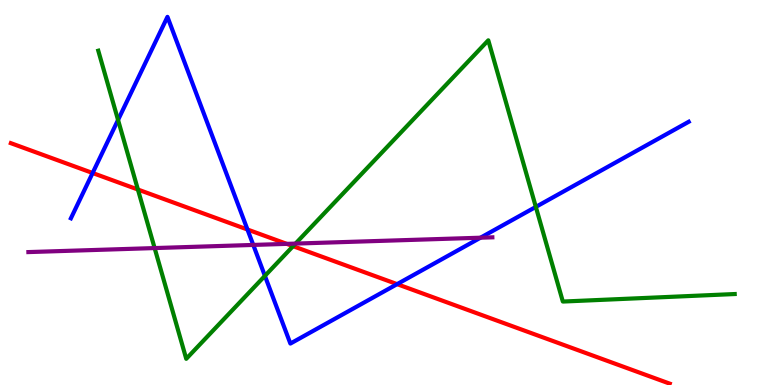[{'lines': ['blue', 'red'], 'intersections': [{'x': 1.2, 'y': 5.51}, {'x': 3.19, 'y': 4.04}, {'x': 5.12, 'y': 2.62}]}, {'lines': ['green', 'red'], 'intersections': [{'x': 1.78, 'y': 5.08}, {'x': 3.78, 'y': 3.61}]}, {'lines': ['purple', 'red'], 'intersections': [{'x': 3.7, 'y': 3.67}]}, {'lines': ['blue', 'green'], 'intersections': [{'x': 1.52, 'y': 6.88}, {'x': 3.42, 'y': 2.83}, {'x': 6.91, 'y': 4.63}]}, {'lines': ['blue', 'purple'], 'intersections': [{'x': 3.27, 'y': 3.64}, {'x': 6.2, 'y': 3.83}]}, {'lines': ['green', 'purple'], 'intersections': [{'x': 2.0, 'y': 3.56}, {'x': 3.81, 'y': 3.67}]}]